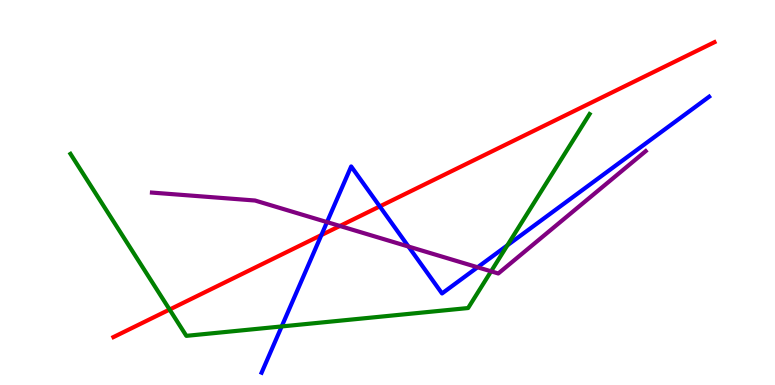[{'lines': ['blue', 'red'], 'intersections': [{'x': 4.15, 'y': 3.89}, {'x': 4.9, 'y': 4.64}]}, {'lines': ['green', 'red'], 'intersections': [{'x': 2.19, 'y': 1.96}]}, {'lines': ['purple', 'red'], 'intersections': [{'x': 4.39, 'y': 4.13}]}, {'lines': ['blue', 'green'], 'intersections': [{'x': 3.63, 'y': 1.52}, {'x': 6.55, 'y': 3.63}]}, {'lines': ['blue', 'purple'], 'intersections': [{'x': 4.22, 'y': 4.23}, {'x': 5.27, 'y': 3.6}, {'x': 6.16, 'y': 3.06}]}, {'lines': ['green', 'purple'], 'intersections': [{'x': 6.34, 'y': 2.95}]}]